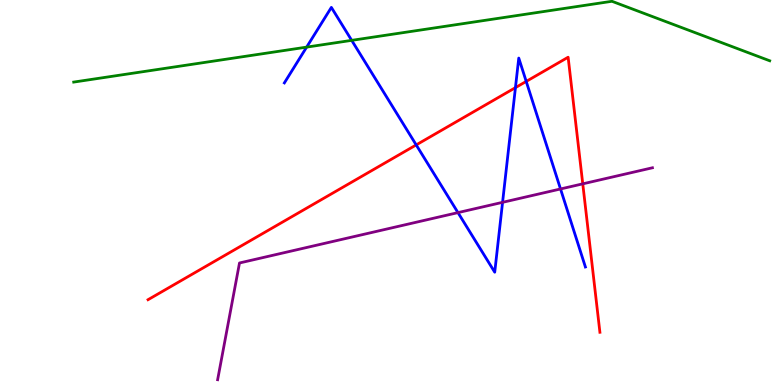[{'lines': ['blue', 'red'], 'intersections': [{'x': 5.37, 'y': 6.24}, {'x': 6.65, 'y': 7.72}, {'x': 6.79, 'y': 7.89}]}, {'lines': ['green', 'red'], 'intersections': []}, {'lines': ['purple', 'red'], 'intersections': [{'x': 7.52, 'y': 5.22}]}, {'lines': ['blue', 'green'], 'intersections': [{'x': 3.96, 'y': 8.78}, {'x': 4.54, 'y': 8.95}]}, {'lines': ['blue', 'purple'], 'intersections': [{'x': 5.91, 'y': 4.48}, {'x': 6.48, 'y': 4.74}, {'x': 7.23, 'y': 5.09}]}, {'lines': ['green', 'purple'], 'intersections': []}]